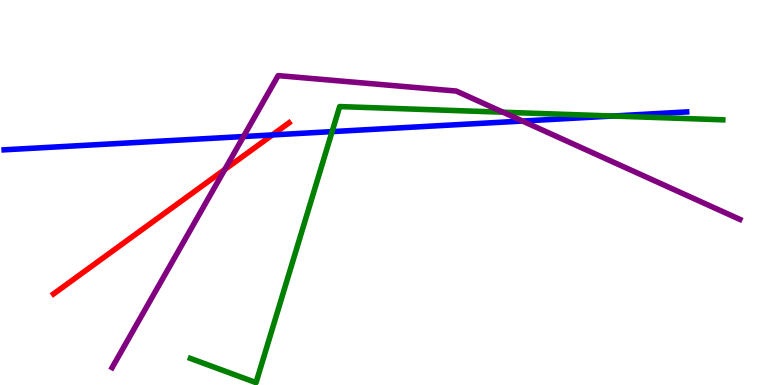[{'lines': ['blue', 'red'], 'intersections': [{'x': 3.51, 'y': 6.5}]}, {'lines': ['green', 'red'], 'intersections': []}, {'lines': ['purple', 'red'], 'intersections': [{'x': 2.9, 'y': 5.6}]}, {'lines': ['blue', 'green'], 'intersections': [{'x': 4.29, 'y': 6.58}, {'x': 7.91, 'y': 6.99}]}, {'lines': ['blue', 'purple'], 'intersections': [{'x': 3.14, 'y': 6.45}, {'x': 6.74, 'y': 6.86}]}, {'lines': ['green', 'purple'], 'intersections': [{'x': 6.49, 'y': 7.09}]}]